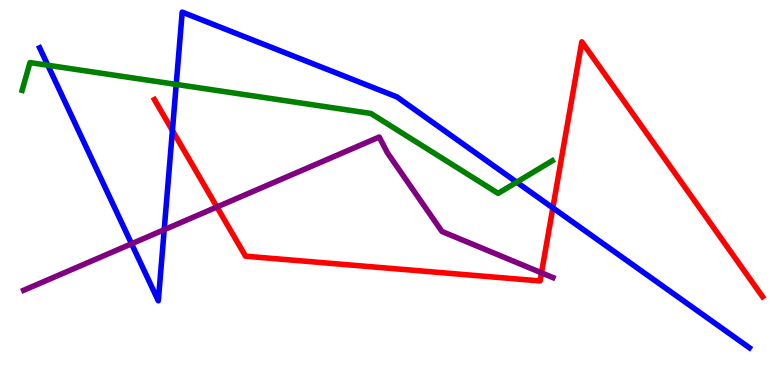[{'lines': ['blue', 'red'], 'intersections': [{'x': 2.22, 'y': 6.61}, {'x': 7.13, 'y': 4.6}]}, {'lines': ['green', 'red'], 'intersections': []}, {'lines': ['purple', 'red'], 'intersections': [{'x': 2.8, 'y': 4.62}, {'x': 6.99, 'y': 2.91}]}, {'lines': ['blue', 'green'], 'intersections': [{'x': 0.617, 'y': 8.31}, {'x': 2.27, 'y': 7.81}, {'x': 6.67, 'y': 5.27}]}, {'lines': ['blue', 'purple'], 'intersections': [{'x': 1.7, 'y': 3.67}, {'x': 2.12, 'y': 4.03}]}, {'lines': ['green', 'purple'], 'intersections': []}]